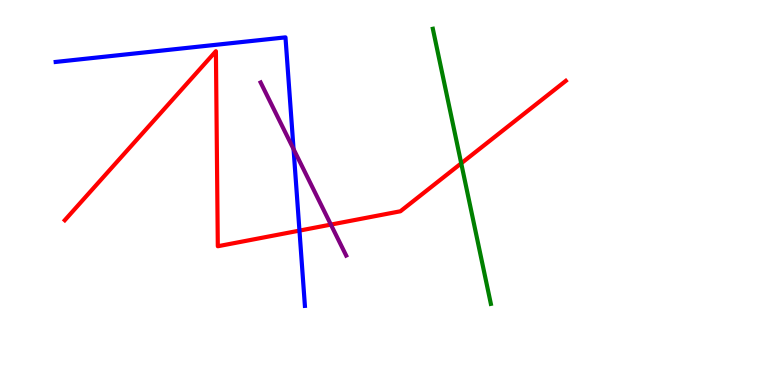[{'lines': ['blue', 'red'], 'intersections': [{'x': 3.86, 'y': 4.01}]}, {'lines': ['green', 'red'], 'intersections': [{'x': 5.95, 'y': 5.76}]}, {'lines': ['purple', 'red'], 'intersections': [{'x': 4.27, 'y': 4.17}]}, {'lines': ['blue', 'green'], 'intersections': []}, {'lines': ['blue', 'purple'], 'intersections': [{'x': 3.79, 'y': 6.13}]}, {'lines': ['green', 'purple'], 'intersections': []}]